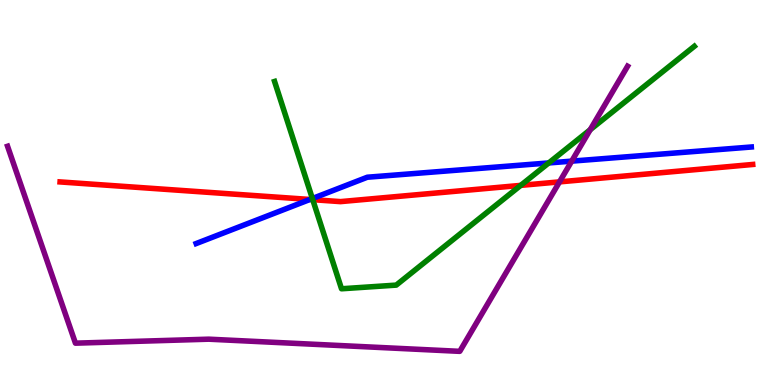[{'lines': ['blue', 'red'], 'intersections': [{'x': 4.0, 'y': 4.82}]}, {'lines': ['green', 'red'], 'intersections': [{'x': 4.04, 'y': 4.81}, {'x': 6.72, 'y': 5.19}]}, {'lines': ['purple', 'red'], 'intersections': [{'x': 7.22, 'y': 5.28}]}, {'lines': ['blue', 'green'], 'intersections': [{'x': 4.03, 'y': 4.84}, {'x': 7.08, 'y': 5.77}]}, {'lines': ['blue', 'purple'], 'intersections': [{'x': 7.38, 'y': 5.81}]}, {'lines': ['green', 'purple'], 'intersections': [{'x': 7.62, 'y': 6.63}]}]